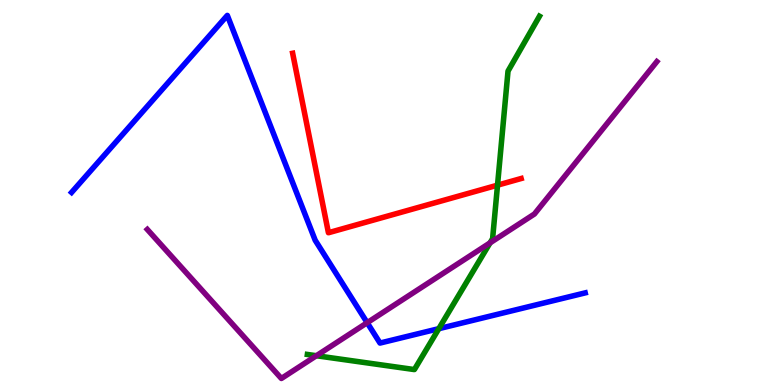[{'lines': ['blue', 'red'], 'intersections': []}, {'lines': ['green', 'red'], 'intersections': [{'x': 6.42, 'y': 5.19}]}, {'lines': ['purple', 'red'], 'intersections': []}, {'lines': ['blue', 'green'], 'intersections': [{'x': 5.66, 'y': 1.46}]}, {'lines': ['blue', 'purple'], 'intersections': [{'x': 4.74, 'y': 1.62}]}, {'lines': ['green', 'purple'], 'intersections': [{'x': 4.08, 'y': 0.76}, {'x': 6.32, 'y': 3.69}]}]